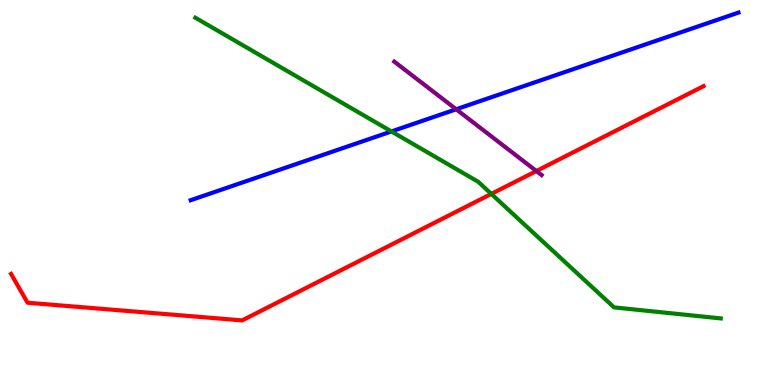[{'lines': ['blue', 'red'], 'intersections': []}, {'lines': ['green', 'red'], 'intersections': [{'x': 6.34, 'y': 4.96}]}, {'lines': ['purple', 'red'], 'intersections': [{'x': 6.92, 'y': 5.56}]}, {'lines': ['blue', 'green'], 'intersections': [{'x': 5.05, 'y': 6.59}]}, {'lines': ['blue', 'purple'], 'intersections': [{'x': 5.89, 'y': 7.16}]}, {'lines': ['green', 'purple'], 'intersections': []}]